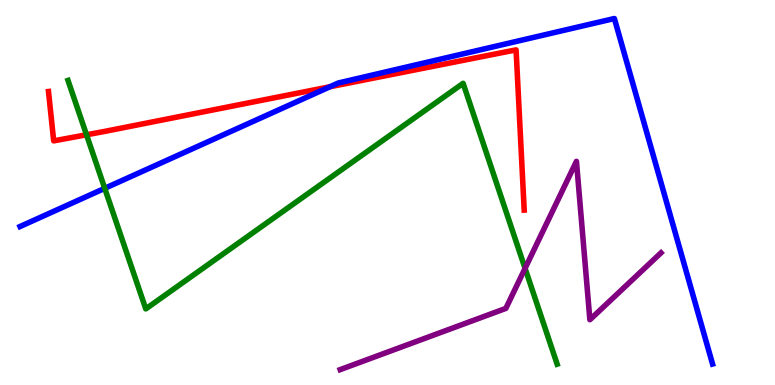[{'lines': ['blue', 'red'], 'intersections': [{'x': 4.26, 'y': 7.75}]}, {'lines': ['green', 'red'], 'intersections': [{'x': 1.12, 'y': 6.5}]}, {'lines': ['purple', 'red'], 'intersections': []}, {'lines': ['blue', 'green'], 'intersections': [{'x': 1.35, 'y': 5.11}]}, {'lines': ['blue', 'purple'], 'intersections': []}, {'lines': ['green', 'purple'], 'intersections': [{'x': 6.78, 'y': 3.03}]}]